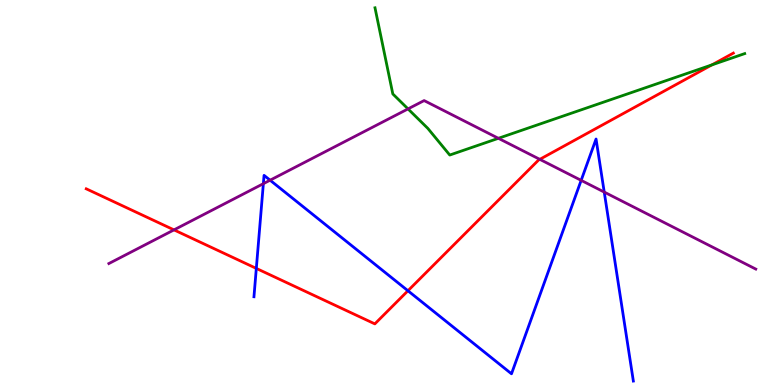[{'lines': ['blue', 'red'], 'intersections': [{'x': 3.31, 'y': 3.03}, {'x': 5.26, 'y': 2.45}]}, {'lines': ['green', 'red'], 'intersections': [{'x': 9.19, 'y': 8.31}]}, {'lines': ['purple', 'red'], 'intersections': [{'x': 2.25, 'y': 4.03}, {'x': 6.97, 'y': 5.86}]}, {'lines': ['blue', 'green'], 'intersections': []}, {'lines': ['blue', 'purple'], 'intersections': [{'x': 3.4, 'y': 5.23}, {'x': 3.49, 'y': 5.32}, {'x': 7.5, 'y': 5.32}, {'x': 7.8, 'y': 5.01}]}, {'lines': ['green', 'purple'], 'intersections': [{'x': 5.26, 'y': 7.17}, {'x': 6.43, 'y': 6.41}]}]